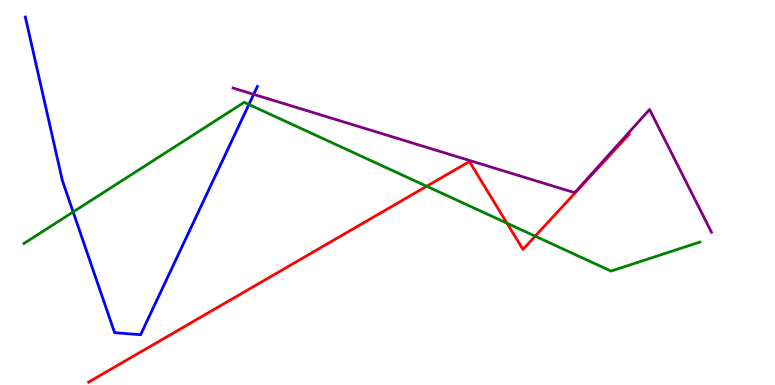[{'lines': ['blue', 'red'], 'intersections': []}, {'lines': ['green', 'red'], 'intersections': [{'x': 5.51, 'y': 5.16}, {'x': 6.54, 'y': 4.2}, {'x': 6.91, 'y': 3.87}]}, {'lines': ['purple', 'red'], 'intersections': []}, {'lines': ['blue', 'green'], 'intersections': [{'x': 0.944, 'y': 4.49}, {'x': 3.21, 'y': 7.29}]}, {'lines': ['blue', 'purple'], 'intersections': [{'x': 3.27, 'y': 7.55}]}, {'lines': ['green', 'purple'], 'intersections': []}]